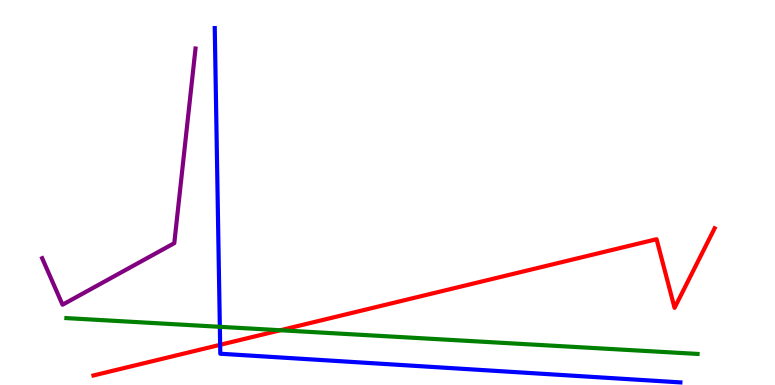[{'lines': ['blue', 'red'], 'intersections': [{'x': 2.84, 'y': 1.04}]}, {'lines': ['green', 'red'], 'intersections': [{'x': 3.62, 'y': 1.42}]}, {'lines': ['purple', 'red'], 'intersections': []}, {'lines': ['blue', 'green'], 'intersections': [{'x': 2.84, 'y': 1.51}]}, {'lines': ['blue', 'purple'], 'intersections': []}, {'lines': ['green', 'purple'], 'intersections': []}]